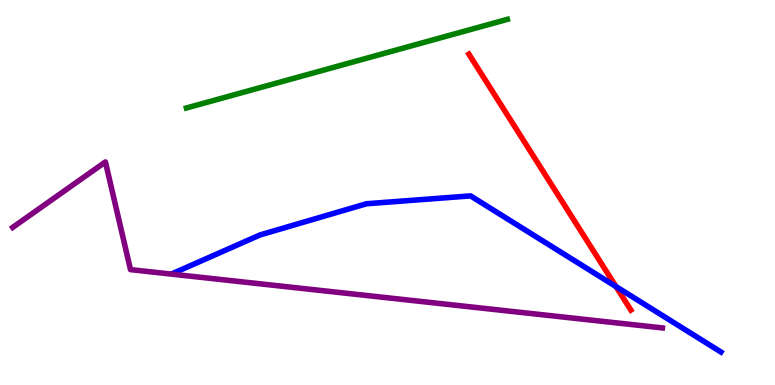[{'lines': ['blue', 'red'], 'intersections': [{'x': 7.95, 'y': 2.56}]}, {'lines': ['green', 'red'], 'intersections': []}, {'lines': ['purple', 'red'], 'intersections': []}, {'lines': ['blue', 'green'], 'intersections': []}, {'lines': ['blue', 'purple'], 'intersections': []}, {'lines': ['green', 'purple'], 'intersections': []}]